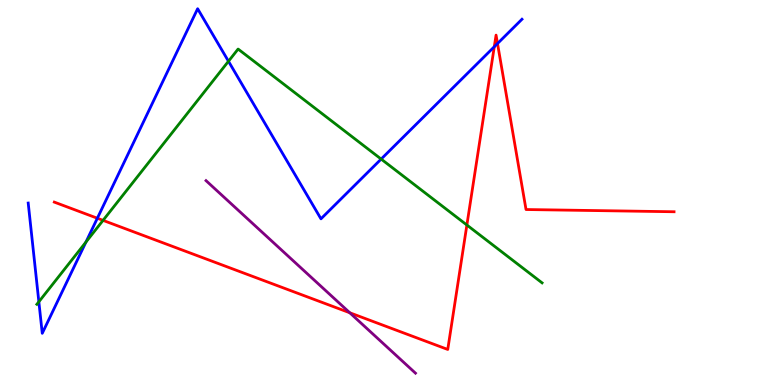[{'lines': ['blue', 'red'], 'intersections': [{'x': 1.26, 'y': 4.33}, {'x': 6.38, 'y': 8.79}, {'x': 6.42, 'y': 8.87}]}, {'lines': ['green', 'red'], 'intersections': [{'x': 1.33, 'y': 4.28}, {'x': 6.02, 'y': 4.16}]}, {'lines': ['purple', 'red'], 'intersections': [{'x': 4.51, 'y': 1.88}]}, {'lines': ['blue', 'green'], 'intersections': [{'x': 0.501, 'y': 2.16}, {'x': 1.11, 'y': 3.71}, {'x': 2.95, 'y': 8.41}, {'x': 4.92, 'y': 5.87}]}, {'lines': ['blue', 'purple'], 'intersections': []}, {'lines': ['green', 'purple'], 'intersections': []}]